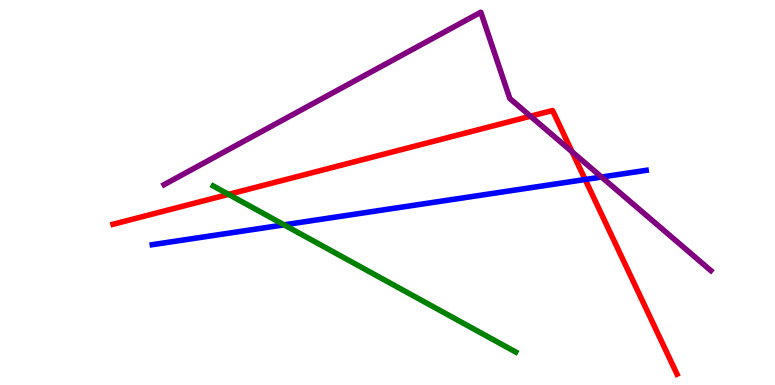[{'lines': ['blue', 'red'], 'intersections': [{'x': 7.55, 'y': 5.34}]}, {'lines': ['green', 'red'], 'intersections': [{'x': 2.95, 'y': 4.95}]}, {'lines': ['purple', 'red'], 'intersections': [{'x': 6.85, 'y': 6.98}, {'x': 7.38, 'y': 6.06}]}, {'lines': ['blue', 'green'], 'intersections': [{'x': 3.67, 'y': 4.16}]}, {'lines': ['blue', 'purple'], 'intersections': [{'x': 7.76, 'y': 5.4}]}, {'lines': ['green', 'purple'], 'intersections': []}]